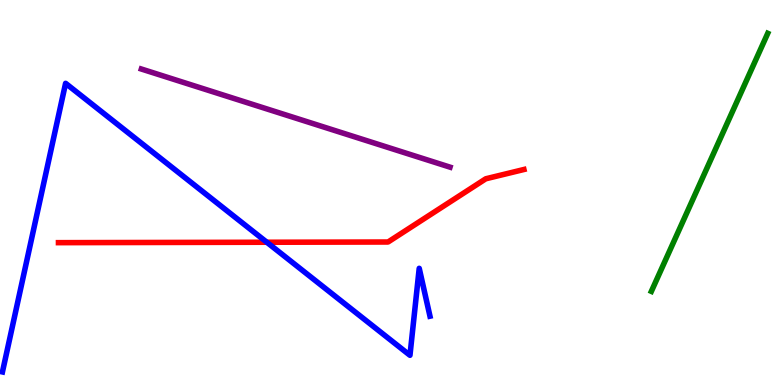[{'lines': ['blue', 'red'], 'intersections': [{'x': 3.44, 'y': 3.71}]}, {'lines': ['green', 'red'], 'intersections': []}, {'lines': ['purple', 'red'], 'intersections': []}, {'lines': ['blue', 'green'], 'intersections': []}, {'lines': ['blue', 'purple'], 'intersections': []}, {'lines': ['green', 'purple'], 'intersections': []}]